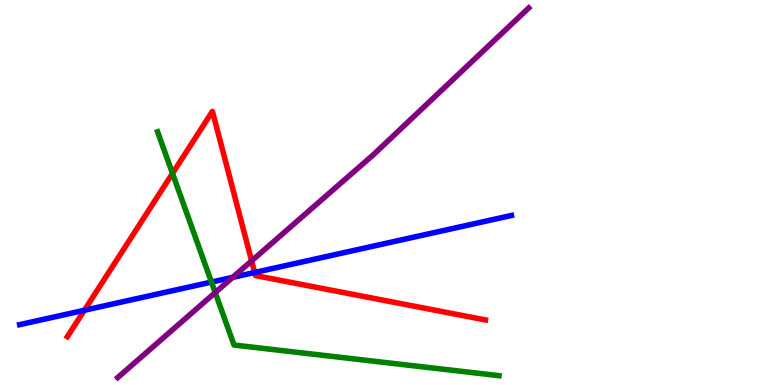[{'lines': ['blue', 'red'], 'intersections': [{'x': 1.09, 'y': 1.94}, {'x': 3.29, 'y': 2.92}]}, {'lines': ['green', 'red'], 'intersections': [{'x': 2.23, 'y': 5.5}]}, {'lines': ['purple', 'red'], 'intersections': [{'x': 3.25, 'y': 3.22}]}, {'lines': ['blue', 'green'], 'intersections': [{'x': 2.73, 'y': 2.67}]}, {'lines': ['blue', 'purple'], 'intersections': [{'x': 3.0, 'y': 2.8}]}, {'lines': ['green', 'purple'], 'intersections': [{'x': 2.78, 'y': 2.4}]}]